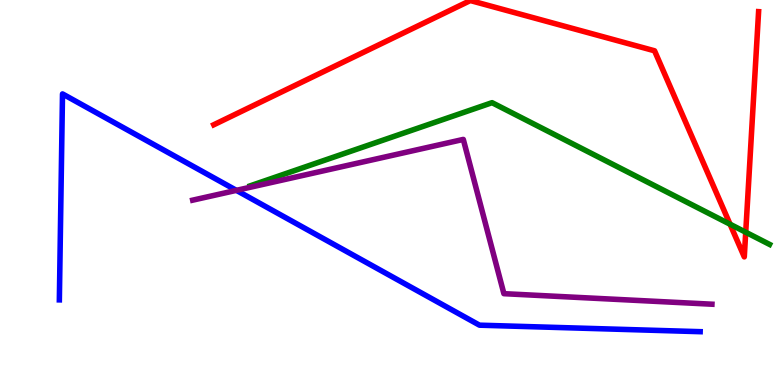[{'lines': ['blue', 'red'], 'intersections': []}, {'lines': ['green', 'red'], 'intersections': [{'x': 9.42, 'y': 4.18}, {'x': 9.62, 'y': 3.97}]}, {'lines': ['purple', 'red'], 'intersections': []}, {'lines': ['blue', 'green'], 'intersections': []}, {'lines': ['blue', 'purple'], 'intersections': [{'x': 3.05, 'y': 5.06}]}, {'lines': ['green', 'purple'], 'intersections': []}]